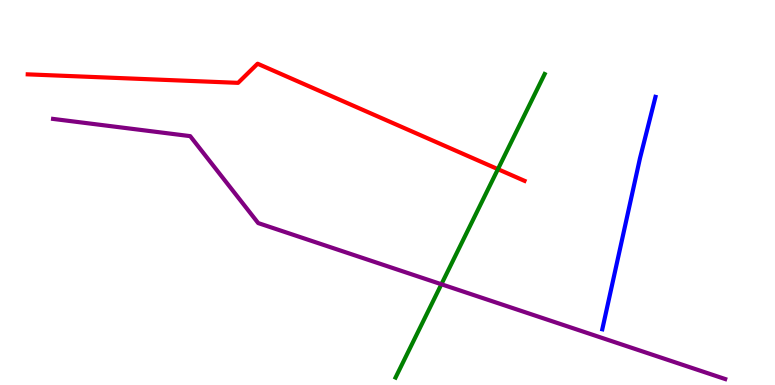[{'lines': ['blue', 'red'], 'intersections': []}, {'lines': ['green', 'red'], 'intersections': [{'x': 6.42, 'y': 5.61}]}, {'lines': ['purple', 'red'], 'intersections': []}, {'lines': ['blue', 'green'], 'intersections': []}, {'lines': ['blue', 'purple'], 'intersections': []}, {'lines': ['green', 'purple'], 'intersections': [{'x': 5.7, 'y': 2.62}]}]